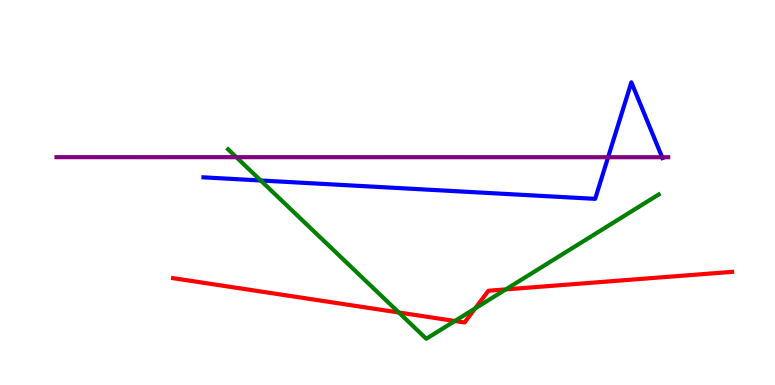[{'lines': ['blue', 'red'], 'intersections': []}, {'lines': ['green', 'red'], 'intersections': [{'x': 5.15, 'y': 1.88}, {'x': 5.87, 'y': 1.66}, {'x': 6.13, 'y': 1.99}, {'x': 6.53, 'y': 2.48}]}, {'lines': ['purple', 'red'], 'intersections': []}, {'lines': ['blue', 'green'], 'intersections': [{'x': 3.36, 'y': 5.31}]}, {'lines': ['blue', 'purple'], 'intersections': [{'x': 7.85, 'y': 5.92}, {'x': 8.54, 'y': 5.92}]}, {'lines': ['green', 'purple'], 'intersections': [{'x': 3.05, 'y': 5.92}]}]